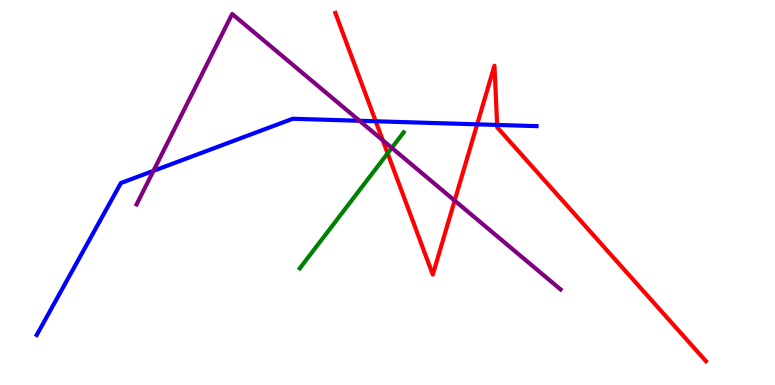[{'lines': ['blue', 'red'], 'intersections': [{'x': 4.85, 'y': 6.85}, {'x': 6.16, 'y': 6.77}, {'x': 6.41, 'y': 6.75}]}, {'lines': ['green', 'red'], 'intersections': [{'x': 5.0, 'y': 6.02}]}, {'lines': ['purple', 'red'], 'intersections': [{'x': 4.94, 'y': 6.36}, {'x': 5.87, 'y': 4.79}]}, {'lines': ['blue', 'green'], 'intersections': []}, {'lines': ['blue', 'purple'], 'intersections': [{'x': 1.98, 'y': 5.56}, {'x': 4.64, 'y': 6.86}]}, {'lines': ['green', 'purple'], 'intersections': [{'x': 5.06, 'y': 6.16}]}]